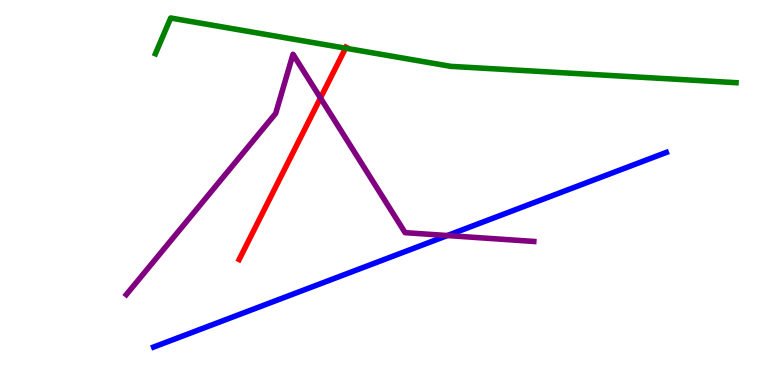[{'lines': ['blue', 'red'], 'intersections': []}, {'lines': ['green', 'red'], 'intersections': [{'x': 4.46, 'y': 8.75}]}, {'lines': ['purple', 'red'], 'intersections': [{'x': 4.14, 'y': 7.46}]}, {'lines': ['blue', 'green'], 'intersections': []}, {'lines': ['blue', 'purple'], 'intersections': [{'x': 5.77, 'y': 3.88}]}, {'lines': ['green', 'purple'], 'intersections': []}]